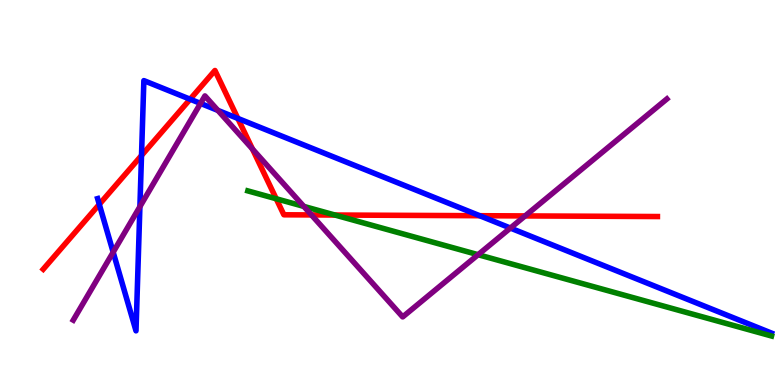[{'lines': ['blue', 'red'], 'intersections': [{'x': 1.28, 'y': 4.69}, {'x': 1.83, 'y': 5.96}, {'x': 2.45, 'y': 7.42}, {'x': 3.07, 'y': 6.92}, {'x': 6.19, 'y': 4.4}]}, {'lines': ['green', 'red'], 'intersections': [{'x': 3.56, 'y': 4.84}, {'x': 4.32, 'y': 4.41}]}, {'lines': ['purple', 'red'], 'intersections': [{'x': 3.26, 'y': 6.13}, {'x': 4.02, 'y': 4.42}, {'x': 6.78, 'y': 4.39}]}, {'lines': ['blue', 'green'], 'intersections': []}, {'lines': ['blue', 'purple'], 'intersections': [{'x': 1.46, 'y': 3.45}, {'x': 1.81, 'y': 4.63}, {'x': 2.59, 'y': 7.31}, {'x': 2.81, 'y': 7.13}, {'x': 6.59, 'y': 4.08}]}, {'lines': ['green', 'purple'], 'intersections': [{'x': 3.92, 'y': 4.64}, {'x': 6.17, 'y': 3.38}]}]